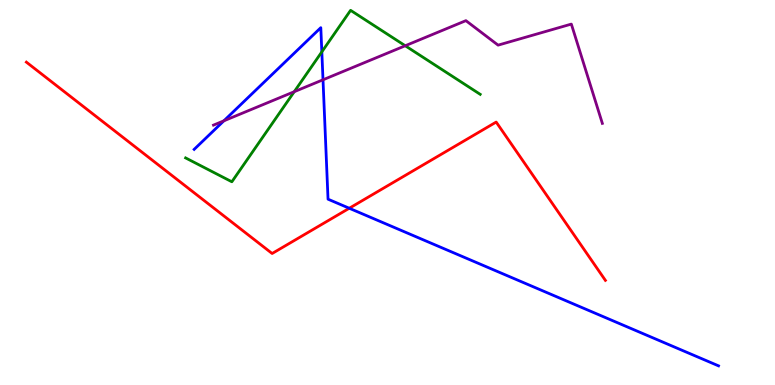[{'lines': ['blue', 'red'], 'intersections': [{'x': 4.51, 'y': 4.59}]}, {'lines': ['green', 'red'], 'intersections': []}, {'lines': ['purple', 'red'], 'intersections': []}, {'lines': ['blue', 'green'], 'intersections': [{'x': 4.15, 'y': 8.65}]}, {'lines': ['blue', 'purple'], 'intersections': [{'x': 2.89, 'y': 6.86}, {'x': 4.17, 'y': 7.93}]}, {'lines': ['green', 'purple'], 'intersections': [{'x': 3.8, 'y': 7.62}, {'x': 5.23, 'y': 8.81}]}]